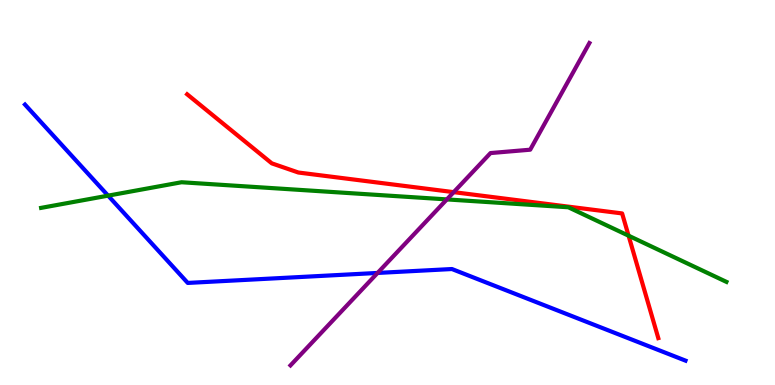[{'lines': ['blue', 'red'], 'intersections': []}, {'lines': ['green', 'red'], 'intersections': [{'x': 8.11, 'y': 3.88}]}, {'lines': ['purple', 'red'], 'intersections': [{'x': 5.85, 'y': 5.01}]}, {'lines': ['blue', 'green'], 'intersections': [{'x': 1.39, 'y': 4.92}]}, {'lines': ['blue', 'purple'], 'intersections': [{'x': 4.87, 'y': 2.91}]}, {'lines': ['green', 'purple'], 'intersections': [{'x': 5.77, 'y': 4.82}]}]